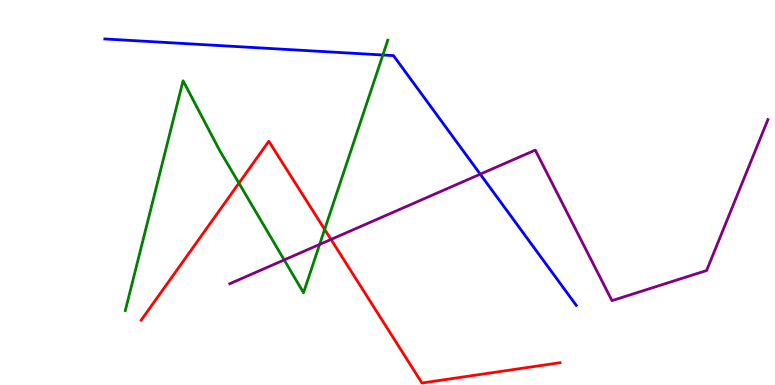[{'lines': ['blue', 'red'], 'intersections': []}, {'lines': ['green', 'red'], 'intersections': [{'x': 3.08, 'y': 5.24}, {'x': 4.19, 'y': 4.04}]}, {'lines': ['purple', 'red'], 'intersections': [{'x': 4.27, 'y': 3.78}]}, {'lines': ['blue', 'green'], 'intersections': [{'x': 4.94, 'y': 8.57}]}, {'lines': ['blue', 'purple'], 'intersections': [{'x': 6.2, 'y': 5.48}]}, {'lines': ['green', 'purple'], 'intersections': [{'x': 3.67, 'y': 3.25}, {'x': 4.12, 'y': 3.65}]}]